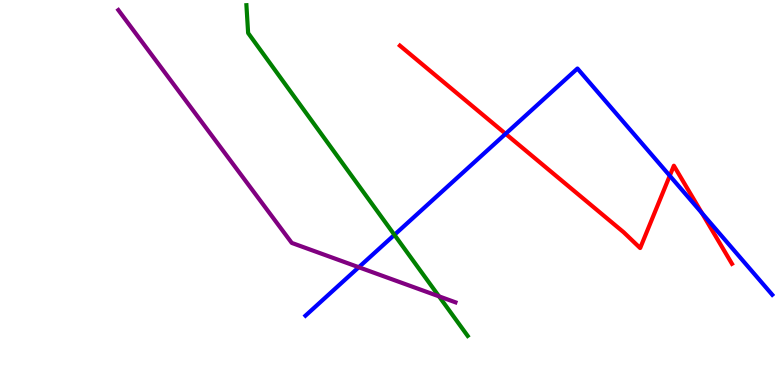[{'lines': ['blue', 'red'], 'intersections': [{'x': 6.52, 'y': 6.52}, {'x': 8.64, 'y': 5.44}, {'x': 9.06, 'y': 4.47}]}, {'lines': ['green', 'red'], 'intersections': []}, {'lines': ['purple', 'red'], 'intersections': []}, {'lines': ['blue', 'green'], 'intersections': [{'x': 5.09, 'y': 3.9}]}, {'lines': ['blue', 'purple'], 'intersections': [{'x': 4.63, 'y': 3.06}]}, {'lines': ['green', 'purple'], 'intersections': [{'x': 5.66, 'y': 2.3}]}]